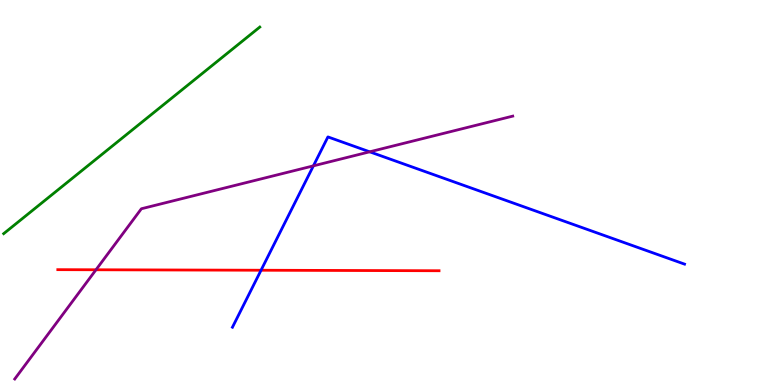[{'lines': ['blue', 'red'], 'intersections': [{'x': 3.37, 'y': 2.98}]}, {'lines': ['green', 'red'], 'intersections': []}, {'lines': ['purple', 'red'], 'intersections': [{'x': 1.24, 'y': 2.99}]}, {'lines': ['blue', 'green'], 'intersections': []}, {'lines': ['blue', 'purple'], 'intersections': [{'x': 4.04, 'y': 5.69}, {'x': 4.77, 'y': 6.06}]}, {'lines': ['green', 'purple'], 'intersections': []}]